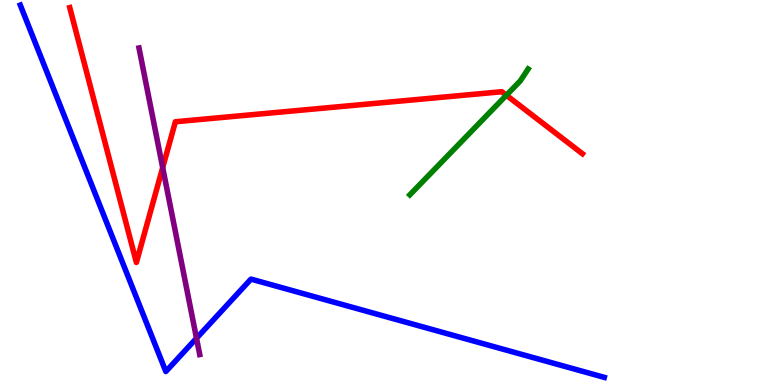[{'lines': ['blue', 'red'], 'intersections': []}, {'lines': ['green', 'red'], 'intersections': [{'x': 6.53, 'y': 7.53}]}, {'lines': ['purple', 'red'], 'intersections': [{'x': 2.1, 'y': 5.65}]}, {'lines': ['blue', 'green'], 'intersections': []}, {'lines': ['blue', 'purple'], 'intersections': [{'x': 2.54, 'y': 1.21}]}, {'lines': ['green', 'purple'], 'intersections': []}]